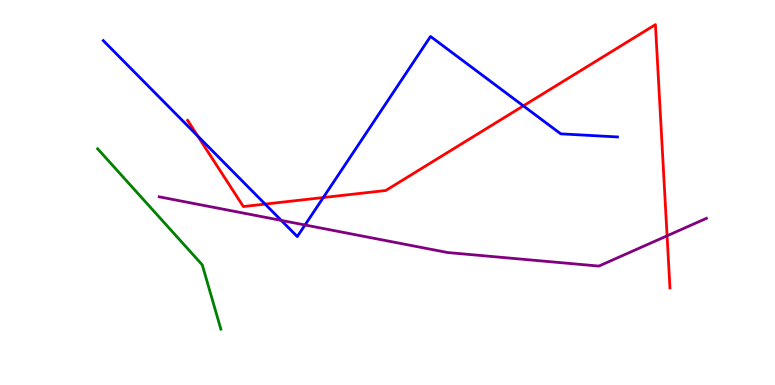[{'lines': ['blue', 'red'], 'intersections': [{'x': 2.55, 'y': 6.47}, {'x': 3.42, 'y': 4.7}, {'x': 4.17, 'y': 4.87}, {'x': 6.75, 'y': 7.25}]}, {'lines': ['green', 'red'], 'intersections': []}, {'lines': ['purple', 'red'], 'intersections': [{'x': 8.61, 'y': 3.88}]}, {'lines': ['blue', 'green'], 'intersections': []}, {'lines': ['blue', 'purple'], 'intersections': [{'x': 3.63, 'y': 4.28}, {'x': 3.94, 'y': 4.16}]}, {'lines': ['green', 'purple'], 'intersections': []}]